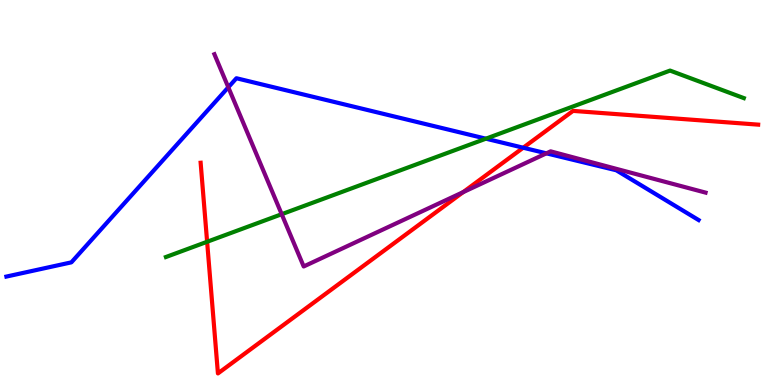[{'lines': ['blue', 'red'], 'intersections': [{'x': 6.75, 'y': 6.16}]}, {'lines': ['green', 'red'], 'intersections': [{'x': 2.67, 'y': 3.72}]}, {'lines': ['purple', 'red'], 'intersections': [{'x': 5.98, 'y': 5.01}]}, {'lines': ['blue', 'green'], 'intersections': [{'x': 6.27, 'y': 6.4}]}, {'lines': ['blue', 'purple'], 'intersections': [{'x': 2.95, 'y': 7.73}, {'x': 7.05, 'y': 6.02}]}, {'lines': ['green', 'purple'], 'intersections': [{'x': 3.63, 'y': 4.44}]}]